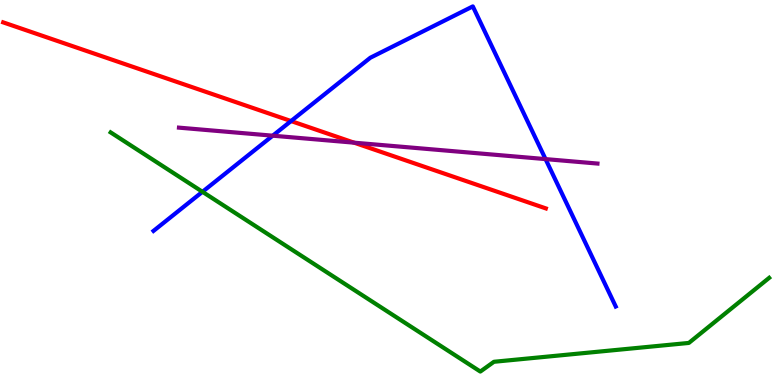[{'lines': ['blue', 'red'], 'intersections': [{'x': 3.76, 'y': 6.86}]}, {'lines': ['green', 'red'], 'intersections': []}, {'lines': ['purple', 'red'], 'intersections': [{'x': 4.57, 'y': 6.29}]}, {'lines': ['blue', 'green'], 'intersections': [{'x': 2.61, 'y': 5.02}]}, {'lines': ['blue', 'purple'], 'intersections': [{'x': 3.52, 'y': 6.48}, {'x': 7.04, 'y': 5.87}]}, {'lines': ['green', 'purple'], 'intersections': []}]